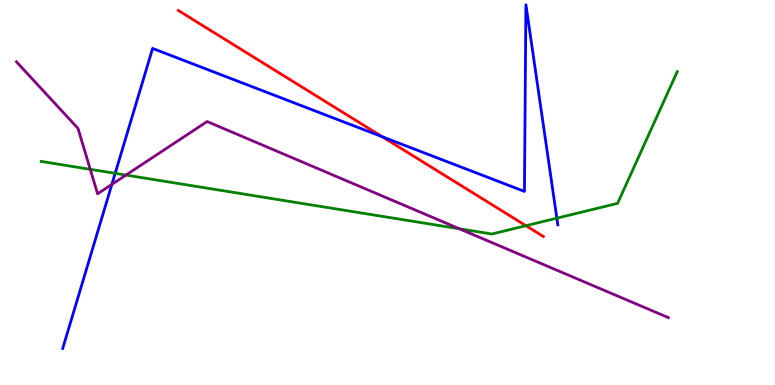[{'lines': ['blue', 'red'], 'intersections': [{'x': 4.93, 'y': 6.45}]}, {'lines': ['green', 'red'], 'intersections': [{'x': 6.79, 'y': 4.14}]}, {'lines': ['purple', 'red'], 'intersections': []}, {'lines': ['blue', 'green'], 'intersections': [{'x': 1.49, 'y': 5.5}, {'x': 7.19, 'y': 4.33}]}, {'lines': ['blue', 'purple'], 'intersections': [{'x': 1.44, 'y': 5.21}]}, {'lines': ['green', 'purple'], 'intersections': [{'x': 1.16, 'y': 5.6}, {'x': 1.63, 'y': 5.45}, {'x': 5.93, 'y': 4.06}]}]